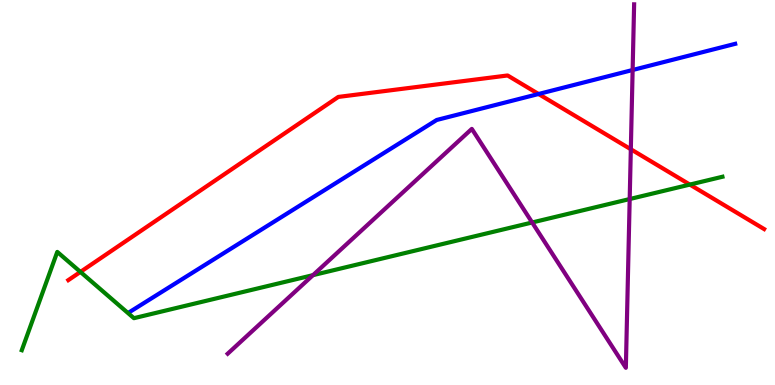[{'lines': ['blue', 'red'], 'intersections': [{'x': 6.95, 'y': 7.56}]}, {'lines': ['green', 'red'], 'intersections': [{'x': 1.04, 'y': 2.94}, {'x': 8.9, 'y': 5.21}]}, {'lines': ['purple', 'red'], 'intersections': [{'x': 8.14, 'y': 6.12}]}, {'lines': ['blue', 'green'], 'intersections': []}, {'lines': ['blue', 'purple'], 'intersections': [{'x': 8.16, 'y': 8.18}]}, {'lines': ['green', 'purple'], 'intersections': [{'x': 4.04, 'y': 2.85}, {'x': 6.87, 'y': 4.22}, {'x': 8.13, 'y': 4.83}]}]